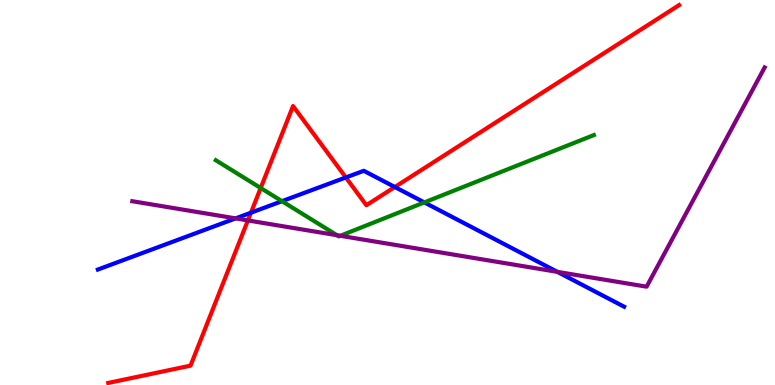[{'lines': ['blue', 'red'], 'intersections': [{'x': 3.24, 'y': 4.48}, {'x': 4.46, 'y': 5.39}, {'x': 5.09, 'y': 5.14}]}, {'lines': ['green', 'red'], 'intersections': [{'x': 3.36, 'y': 5.12}]}, {'lines': ['purple', 'red'], 'intersections': [{'x': 3.2, 'y': 4.27}]}, {'lines': ['blue', 'green'], 'intersections': [{'x': 3.64, 'y': 4.77}, {'x': 5.48, 'y': 4.74}]}, {'lines': ['blue', 'purple'], 'intersections': [{'x': 3.04, 'y': 4.33}, {'x': 7.19, 'y': 2.94}]}, {'lines': ['green', 'purple'], 'intersections': [{'x': 4.35, 'y': 3.89}, {'x': 4.39, 'y': 3.88}]}]